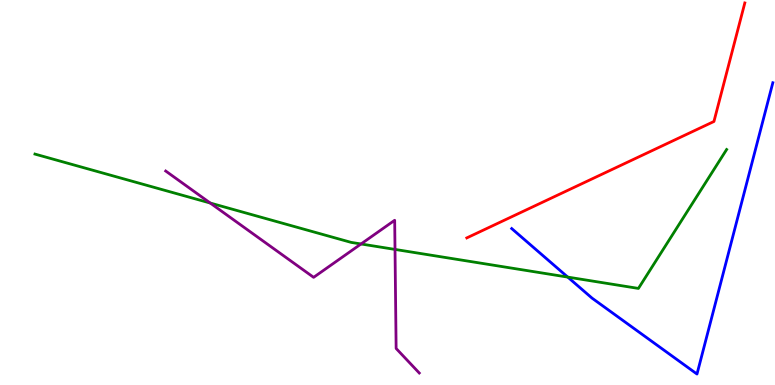[{'lines': ['blue', 'red'], 'intersections': []}, {'lines': ['green', 'red'], 'intersections': []}, {'lines': ['purple', 'red'], 'intersections': []}, {'lines': ['blue', 'green'], 'intersections': [{'x': 7.33, 'y': 2.8}]}, {'lines': ['blue', 'purple'], 'intersections': []}, {'lines': ['green', 'purple'], 'intersections': [{'x': 2.71, 'y': 4.73}, {'x': 4.66, 'y': 3.66}, {'x': 5.1, 'y': 3.52}]}]